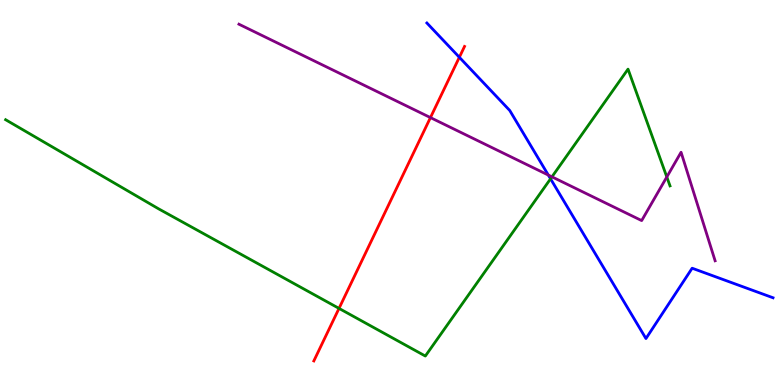[{'lines': ['blue', 'red'], 'intersections': [{'x': 5.93, 'y': 8.51}]}, {'lines': ['green', 'red'], 'intersections': [{'x': 4.37, 'y': 1.99}]}, {'lines': ['purple', 'red'], 'intersections': [{'x': 5.55, 'y': 6.95}]}, {'lines': ['blue', 'green'], 'intersections': [{'x': 7.1, 'y': 5.36}]}, {'lines': ['blue', 'purple'], 'intersections': [{'x': 7.08, 'y': 5.45}]}, {'lines': ['green', 'purple'], 'intersections': [{'x': 7.12, 'y': 5.41}, {'x': 8.6, 'y': 5.4}]}]